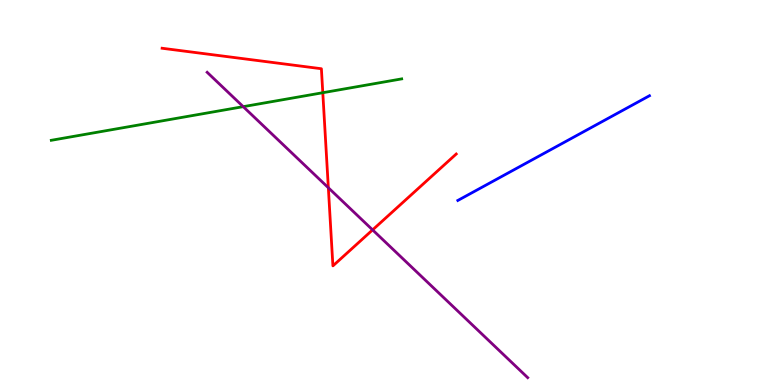[{'lines': ['blue', 'red'], 'intersections': []}, {'lines': ['green', 'red'], 'intersections': [{'x': 4.17, 'y': 7.59}]}, {'lines': ['purple', 'red'], 'intersections': [{'x': 4.24, 'y': 5.12}, {'x': 4.81, 'y': 4.03}]}, {'lines': ['blue', 'green'], 'intersections': []}, {'lines': ['blue', 'purple'], 'intersections': []}, {'lines': ['green', 'purple'], 'intersections': [{'x': 3.14, 'y': 7.23}]}]